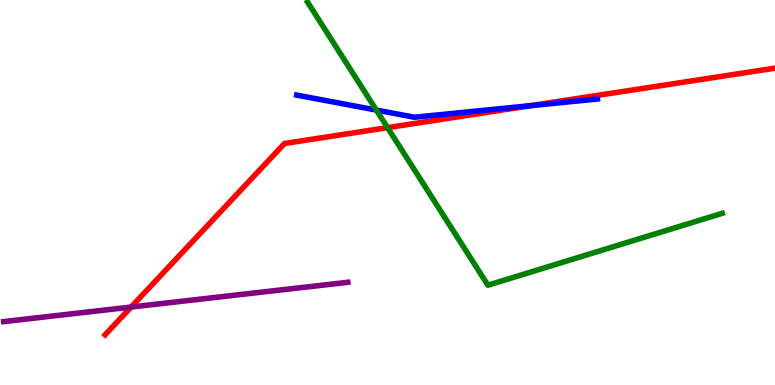[{'lines': ['blue', 'red'], 'intersections': [{'x': 6.85, 'y': 7.26}]}, {'lines': ['green', 'red'], 'intersections': [{'x': 5.0, 'y': 6.68}]}, {'lines': ['purple', 'red'], 'intersections': [{'x': 1.69, 'y': 2.02}]}, {'lines': ['blue', 'green'], 'intersections': [{'x': 4.86, 'y': 7.14}]}, {'lines': ['blue', 'purple'], 'intersections': []}, {'lines': ['green', 'purple'], 'intersections': []}]